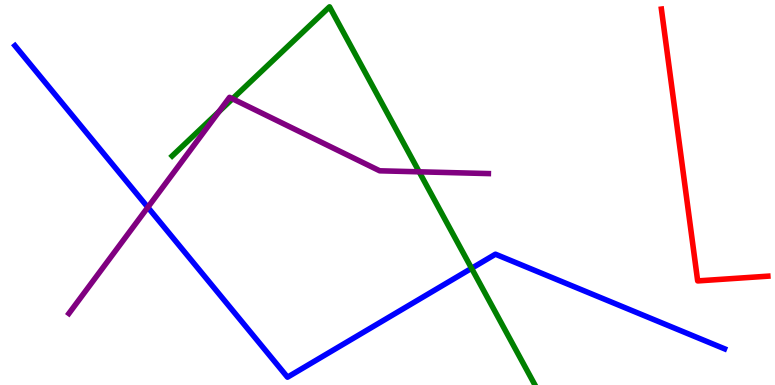[{'lines': ['blue', 'red'], 'intersections': []}, {'lines': ['green', 'red'], 'intersections': []}, {'lines': ['purple', 'red'], 'intersections': []}, {'lines': ['blue', 'green'], 'intersections': [{'x': 6.08, 'y': 3.03}]}, {'lines': ['blue', 'purple'], 'intersections': [{'x': 1.91, 'y': 4.62}]}, {'lines': ['green', 'purple'], 'intersections': [{'x': 2.83, 'y': 7.1}, {'x': 3.0, 'y': 7.43}, {'x': 5.41, 'y': 5.54}]}]